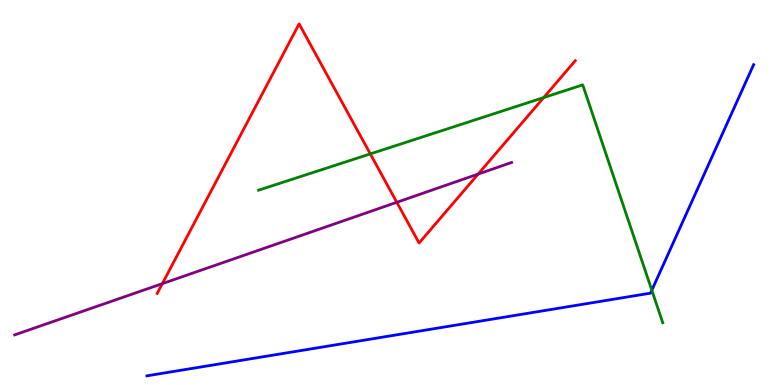[{'lines': ['blue', 'red'], 'intersections': []}, {'lines': ['green', 'red'], 'intersections': [{'x': 4.78, 'y': 6.0}, {'x': 7.02, 'y': 7.47}]}, {'lines': ['purple', 'red'], 'intersections': [{'x': 2.09, 'y': 2.63}, {'x': 5.12, 'y': 4.75}, {'x': 6.17, 'y': 5.48}]}, {'lines': ['blue', 'green'], 'intersections': [{'x': 8.41, 'y': 2.46}]}, {'lines': ['blue', 'purple'], 'intersections': []}, {'lines': ['green', 'purple'], 'intersections': []}]